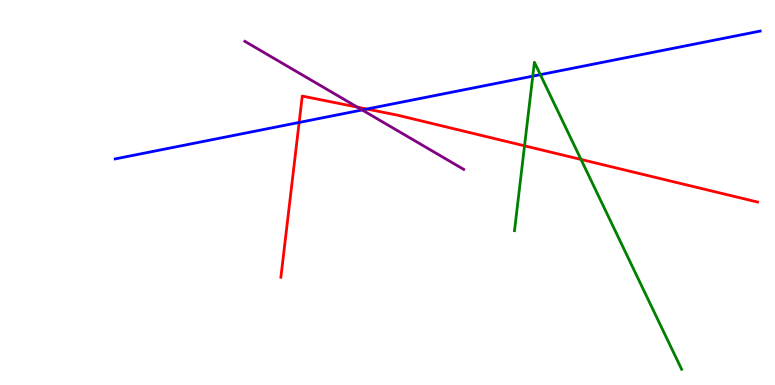[{'lines': ['blue', 'red'], 'intersections': [{'x': 3.86, 'y': 6.82}, {'x': 4.73, 'y': 7.17}]}, {'lines': ['green', 'red'], 'intersections': [{'x': 6.77, 'y': 6.21}, {'x': 7.5, 'y': 5.86}]}, {'lines': ['purple', 'red'], 'intersections': [{'x': 4.61, 'y': 7.22}]}, {'lines': ['blue', 'green'], 'intersections': [{'x': 6.87, 'y': 8.02}, {'x': 6.97, 'y': 8.06}]}, {'lines': ['blue', 'purple'], 'intersections': [{'x': 4.67, 'y': 7.14}]}, {'lines': ['green', 'purple'], 'intersections': []}]